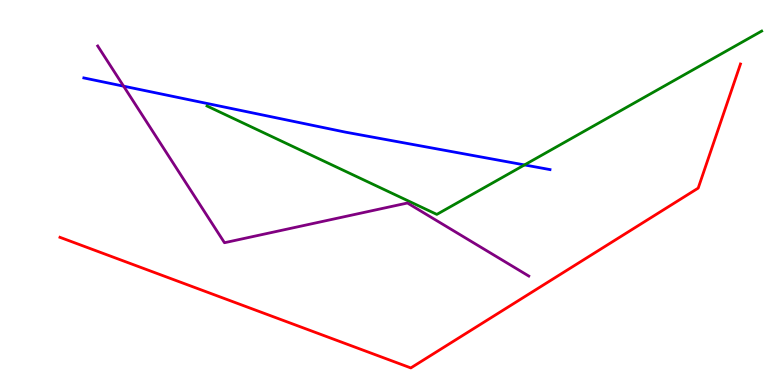[{'lines': ['blue', 'red'], 'intersections': []}, {'lines': ['green', 'red'], 'intersections': []}, {'lines': ['purple', 'red'], 'intersections': []}, {'lines': ['blue', 'green'], 'intersections': [{'x': 6.77, 'y': 5.72}]}, {'lines': ['blue', 'purple'], 'intersections': [{'x': 1.59, 'y': 7.76}]}, {'lines': ['green', 'purple'], 'intersections': []}]